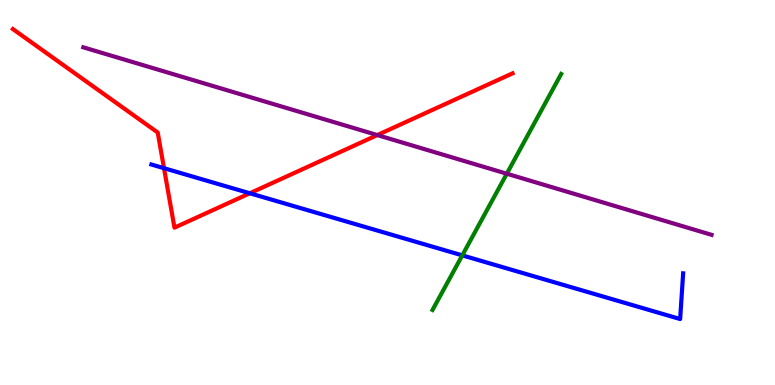[{'lines': ['blue', 'red'], 'intersections': [{'x': 2.12, 'y': 5.63}, {'x': 3.22, 'y': 4.98}]}, {'lines': ['green', 'red'], 'intersections': []}, {'lines': ['purple', 'red'], 'intersections': [{'x': 4.87, 'y': 6.49}]}, {'lines': ['blue', 'green'], 'intersections': [{'x': 5.96, 'y': 3.37}]}, {'lines': ['blue', 'purple'], 'intersections': []}, {'lines': ['green', 'purple'], 'intersections': [{'x': 6.54, 'y': 5.49}]}]